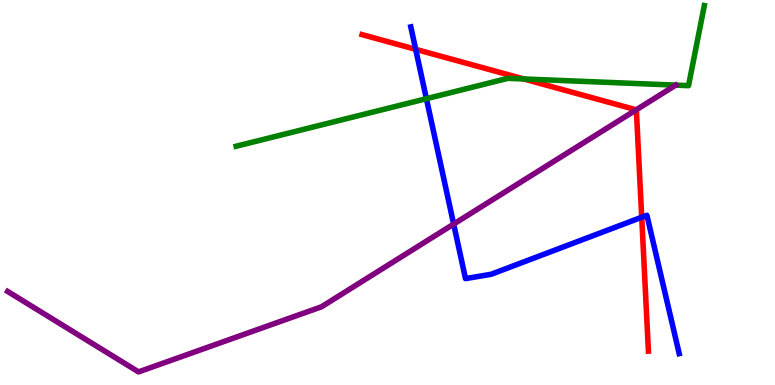[{'lines': ['blue', 'red'], 'intersections': [{'x': 5.36, 'y': 8.72}, {'x': 8.28, 'y': 4.36}]}, {'lines': ['green', 'red'], 'intersections': [{'x': 6.76, 'y': 7.95}]}, {'lines': ['purple', 'red'], 'intersections': [{'x': 8.21, 'y': 7.15}]}, {'lines': ['blue', 'green'], 'intersections': [{'x': 5.5, 'y': 7.44}]}, {'lines': ['blue', 'purple'], 'intersections': [{'x': 5.85, 'y': 4.18}]}, {'lines': ['green', 'purple'], 'intersections': []}]